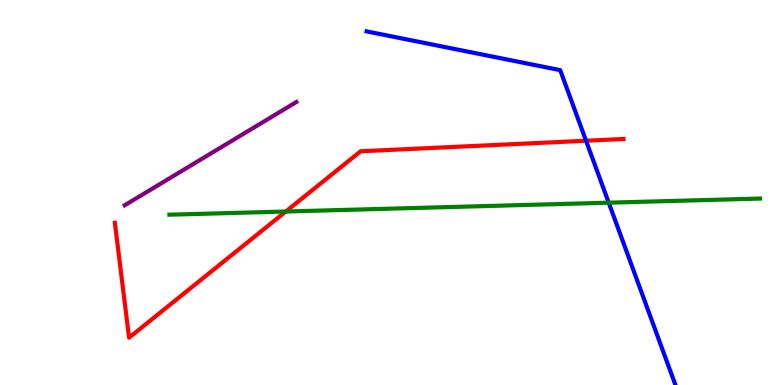[{'lines': ['blue', 'red'], 'intersections': [{'x': 7.56, 'y': 6.34}]}, {'lines': ['green', 'red'], 'intersections': [{'x': 3.69, 'y': 4.51}]}, {'lines': ['purple', 'red'], 'intersections': []}, {'lines': ['blue', 'green'], 'intersections': [{'x': 7.85, 'y': 4.74}]}, {'lines': ['blue', 'purple'], 'intersections': []}, {'lines': ['green', 'purple'], 'intersections': []}]